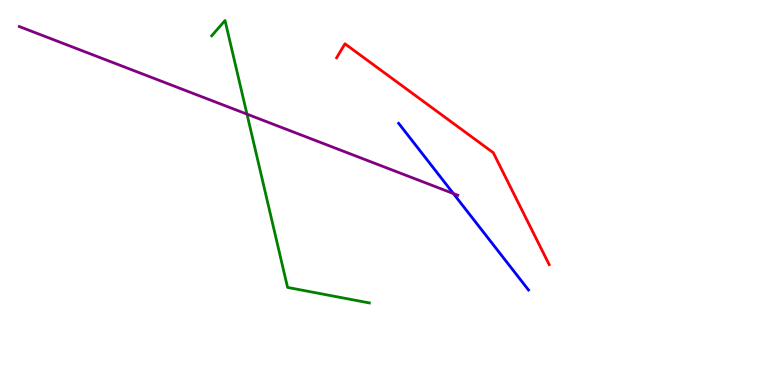[{'lines': ['blue', 'red'], 'intersections': []}, {'lines': ['green', 'red'], 'intersections': []}, {'lines': ['purple', 'red'], 'intersections': []}, {'lines': ['blue', 'green'], 'intersections': []}, {'lines': ['blue', 'purple'], 'intersections': [{'x': 5.85, 'y': 4.97}]}, {'lines': ['green', 'purple'], 'intersections': [{'x': 3.19, 'y': 7.04}]}]